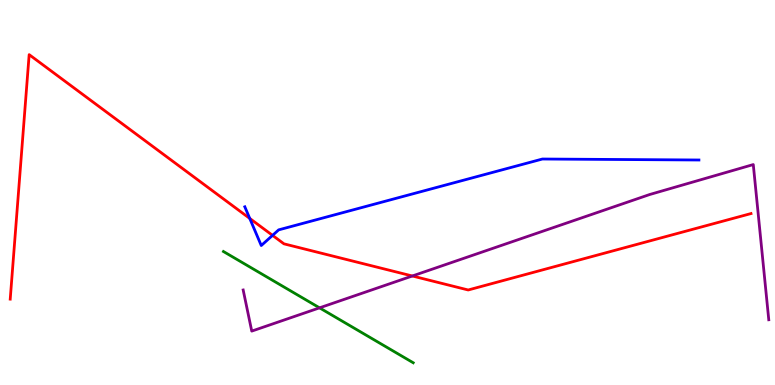[{'lines': ['blue', 'red'], 'intersections': [{'x': 3.22, 'y': 4.33}, {'x': 3.52, 'y': 3.89}]}, {'lines': ['green', 'red'], 'intersections': []}, {'lines': ['purple', 'red'], 'intersections': [{'x': 5.32, 'y': 2.83}]}, {'lines': ['blue', 'green'], 'intersections': []}, {'lines': ['blue', 'purple'], 'intersections': []}, {'lines': ['green', 'purple'], 'intersections': [{'x': 4.12, 'y': 2.0}]}]